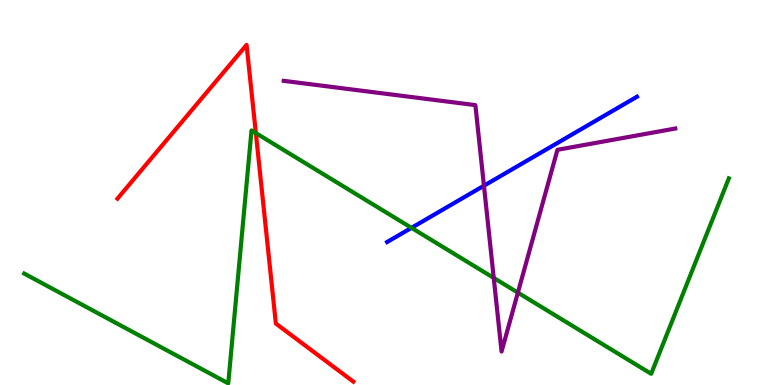[{'lines': ['blue', 'red'], 'intersections': []}, {'lines': ['green', 'red'], 'intersections': [{'x': 3.3, 'y': 6.54}]}, {'lines': ['purple', 'red'], 'intersections': []}, {'lines': ['blue', 'green'], 'intersections': [{'x': 5.31, 'y': 4.08}]}, {'lines': ['blue', 'purple'], 'intersections': [{'x': 6.24, 'y': 5.18}]}, {'lines': ['green', 'purple'], 'intersections': [{'x': 6.37, 'y': 2.78}, {'x': 6.68, 'y': 2.4}]}]